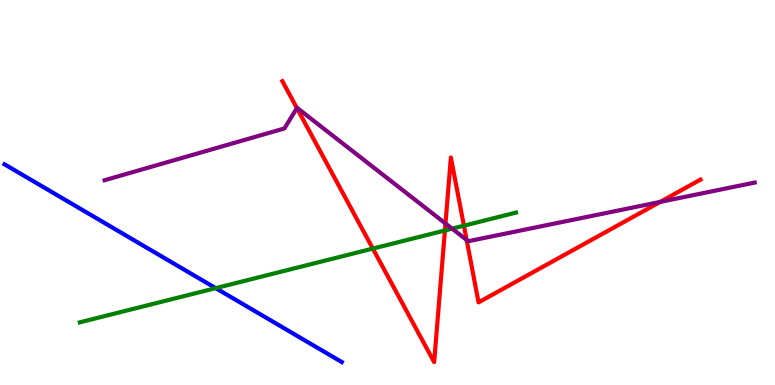[{'lines': ['blue', 'red'], 'intersections': []}, {'lines': ['green', 'red'], 'intersections': [{'x': 4.81, 'y': 3.54}, {'x': 5.74, 'y': 4.01}, {'x': 5.99, 'y': 4.14}]}, {'lines': ['purple', 'red'], 'intersections': [{'x': 3.83, 'y': 7.19}, {'x': 5.75, 'y': 4.19}, {'x': 6.02, 'y': 3.77}, {'x': 8.52, 'y': 4.75}]}, {'lines': ['blue', 'green'], 'intersections': [{'x': 2.78, 'y': 2.52}]}, {'lines': ['blue', 'purple'], 'intersections': []}, {'lines': ['green', 'purple'], 'intersections': [{'x': 5.83, 'y': 4.06}]}]